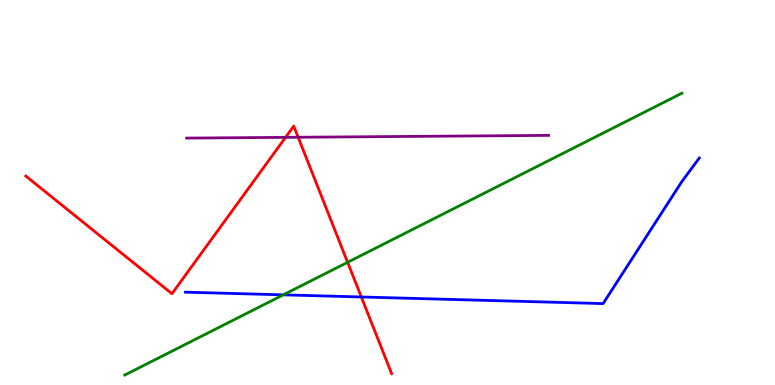[{'lines': ['blue', 'red'], 'intersections': [{'x': 4.66, 'y': 2.29}]}, {'lines': ['green', 'red'], 'intersections': [{'x': 4.49, 'y': 3.19}]}, {'lines': ['purple', 'red'], 'intersections': [{'x': 3.68, 'y': 6.43}, {'x': 3.85, 'y': 6.43}]}, {'lines': ['blue', 'green'], 'intersections': [{'x': 3.66, 'y': 2.34}]}, {'lines': ['blue', 'purple'], 'intersections': []}, {'lines': ['green', 'purple'], 'intersections': []}]